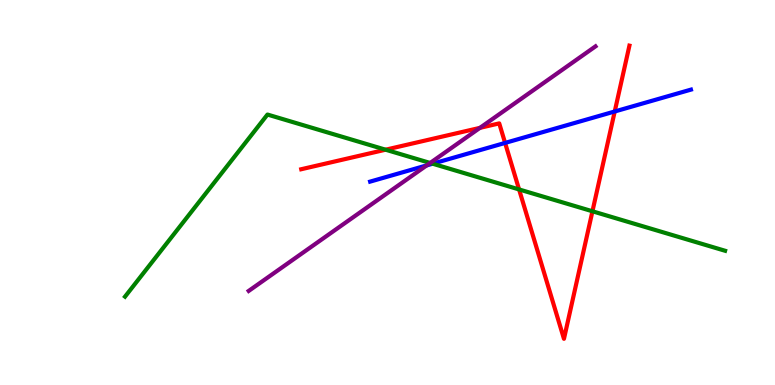[{'lines': ['blue', 'red'], 'intersections': [{'x': 6.52, 'y': 6.29}, {'x': 7.93, 'y': 7.1}]}, {'lines': ['green', 'red'], 'intersections': [{'x': 4.98, 'y': 6.11}, {'x': 6.7, 'y': 5.08}, {'x': 7.64, 'y': 4.51}]}, {'lines': ['purple', 'red'], 'intersections': [{'x': 6.19, 'y': 6.68}]}, {'lines': ['blue', 'green'], 'intersections': [{'x': 5.58, 'y': 5.75}]}, {'lines': ['blue', 'purple'], 'intersections': [{'x': 5.51, 'y': 5.7}]}, {'lines': ['green', 'purple'], 'intersections': [{'x': 5.55, 'y': 5.77}]}]